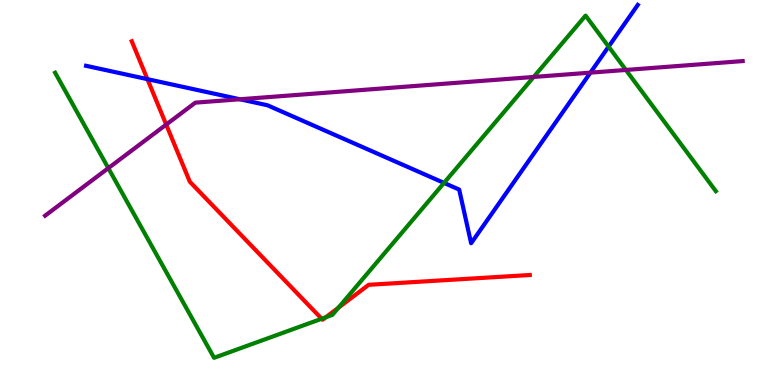[{'lines': ['blue', 'red'], 'intersections': [{'x': 1.9, 'y': 7.94}]}, {'lines': ['green', 'red'], 'intersections': [{'x': 4.15, 'y': 1.72}, {'x': 4.2, 'y': 1.76}, {'x': 4.37, 'y': 2.01}]}, {'lines': ['purple', 'red'], 'intersections': [{'x': 2.14, 'y': 6.76}]}, {'lines': ['blue', 'green'], 'intersections': [{'x': 5.73, 'y': 5.25}, {'x': 7.85, 'y': 8.79}]}, {'lines': ['blue', 'purple'], 'intersections': [{'x': 3.1, 'y': 7.42}, {'x': 7.62, 'y': 8.11}]}, {'lines': ['green', 'purple'], 'intersections': [{'x': 1.4, 'y': 5.63}, {'x': 6.89, 'y': 8.0}, {'x': 8.08, 'y': 8.18}]}]